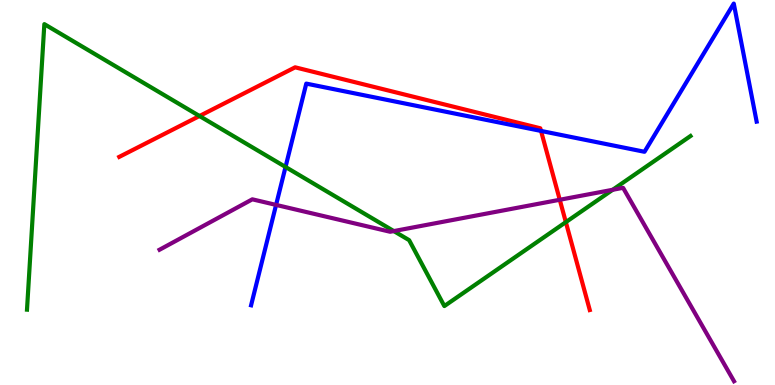[{'lines': ['blue', 'red'], 'intersections': [{'x': 6.98, 'y': 6.6}]}, {'lines': ['green', 'red'], 'intersections': [{'x': 2.57, 'y': 6.99}, {'x': 7.3, 'y': 4.23}]}, {'lines': ['purple', 'red'], 'intersections': [{'x': 7.22, 'y': 4.81}]}, {'lines': ['blue', 'green'], 'intersections': [{'x': 3.68, 'y': 5.66}]}, {'lines': ['blue', 'purple'], 'intersections': [{'x': 3.56, 'y': 4.68}]}, {'lines': ['green', 'purple'], 'intersections': [{'x': 5.08, 'y': 4.0}, {'x': 7.91, 'y': 5.07}]}]